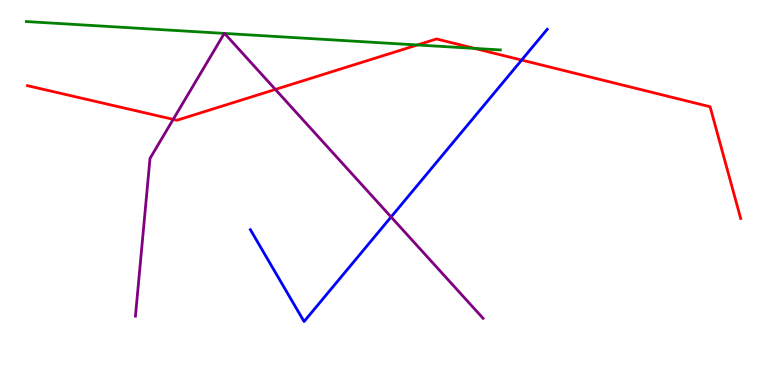[{'lines': ['blue', 'red'], 'intersections': [{'x': 6.73, 'y': 8.44}]}, {'lines': ['green', 'red'], 'intersections': [{'x': 5.39, 'y': 8.83}, {'x': 6.12, 'y': 8.74}]}, {'lines': ['purple', 'red'], 'intersections': [{'x': 2.24, 'y': 6.9}, {'x': 3.55, 'y': 7.68}]}, {'lines': ['blue', 'green'], 'intersections': []}, {'lines': ['blue', 'purple'], 'intersections': [{'x': 5.05, 'y': 4.36}]}, {'lines': ['green', 'purple'], 'intersections': [{'x': 2.89, 'y': 9.13}, {'x': 2.9, 'y': 9.13}]}]